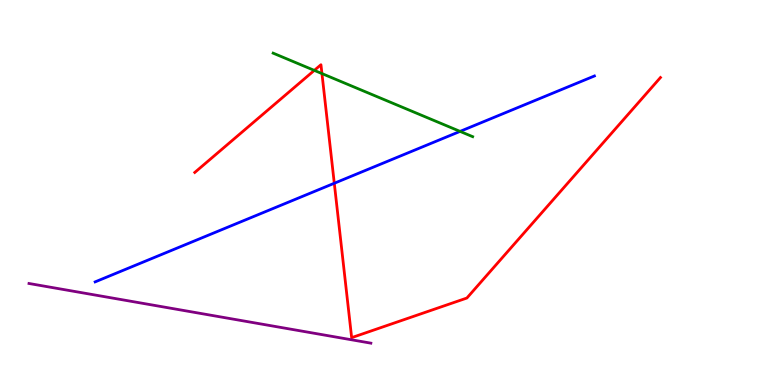[{'lines': ['blue', 'red'], 'intersections': [{'x': 4.31, 'y': 5.24}]}, {'lines': ['green', 'red'], 'intersections': [{'x': 4.06, 'y': 8.17}, {'x': 4.15, 'y': 8.09}]}, {'lines': ['purple', 'red'], 'intersections': []}, {'lines': ['blue', 'green'], 'intersections': [{'x': 5.94, 'y': 6.59}]}, {'lines': ['blue', 'purple'], 'intersections': []}, {'lines': ['green', 'purple'], 'intersections': []}]